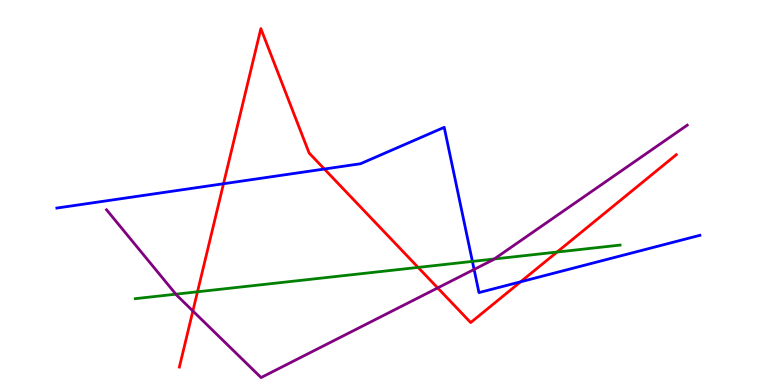[{'lines': ['blue', 'red'], 'intersections': [{'x': 2.88, 'y': 5.23}, {'x': 4.19, 'y': 5.61}, {'x': 6.72, 'y': 2.68}]}, {'lines': ['green', 'red'], 'intersections': [{'x': 2.55, 'y': 2.42}, {'x': 5.4, 'y': 3.05}, {'x': 7.19, 'y': 3.45}]}, {'lines': ['purple', 'red'], 'intersections': [{'x': 2.49, 'y': 1.92}, {'x': 5.65, 'y': 2.52}]}, {'lines': ['blue', 'green'], 'intersections': [{'x': 6.1, 'y': 3.21}]}, {'lines': ['blue', 'purple'], 'intersections': [{'x': 6.12, 'y': 3.0}]}, {'lines': ['green', 'purple'], 'intersections': [{'x': 2.27, 'y': 2.36}, {'x': 6.38, 'y': 3.27}]}]